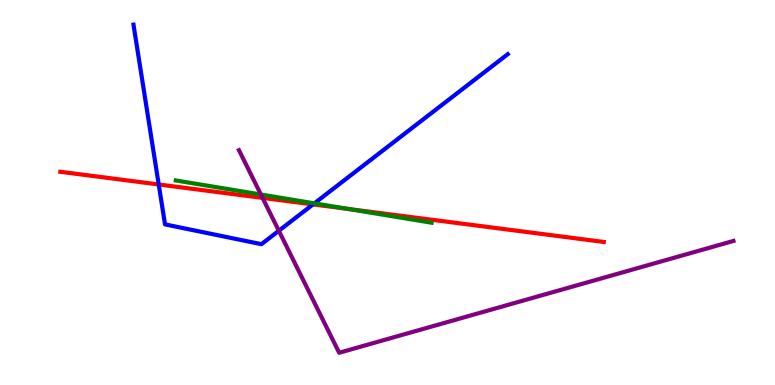[{'lines': ['blue', 'red'], 'intersections': [{'x': 2.05, 'y': 5.21}, {'x': 4.04, 'y': 4.69}]}, {'lines': ['green', 'red'], 'intersections': [{'x': 4.49, 'y': 4.57}]}, {'lines': ['purple', 'red'], 'intersections': [{'x': 3.39, 'y': 4.86}]}, {'lines': ['blue', 'green'], 'intersections': [{'x': 4.06, 'y': 4.72}]}, {'lines': ['blue', 'purple'], 'intersections': [{'x': 3.6, 'y': 4.01}]}, {'lines': ['green', 'purple'], 'intersections': [{'x': 3.37, 'y': 4.95}]}]